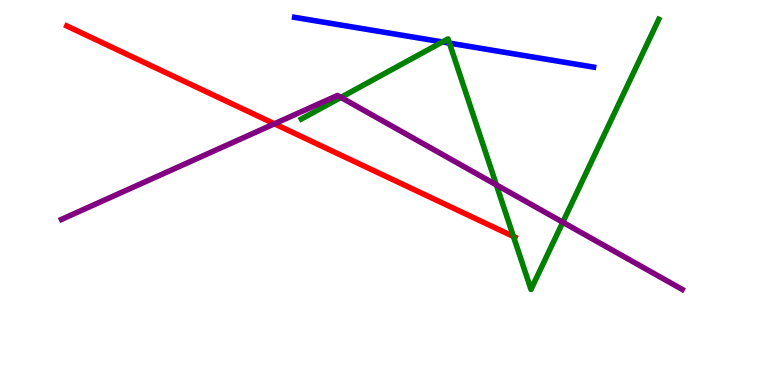[{'lines': ['blue', 'red'], 'intersections': []}, {'lines': ['green', 'red'], 'intersections': [{'x': 6.63, 'y': 3.86}]}, {'lines': ['purple', 'red'], 'intersections': [{'x': 3.54, 'y': 6.78}]}, {'lines': ['blue', 'green'], 'intersections': [{'x': 5.71, 'y': 8.91}, {'x': 5.8, 'y': 8.88}]}, {'lines': ['blue', 'purple'], 'intersections': []}, {'lines': ['green', 'purple'], 'intersections': [{'x': 4.4, 'y': 7.47}, {'x': 6.4, 'y': 5.2}, {'x': 7.26, 'y': 4.23}]}]